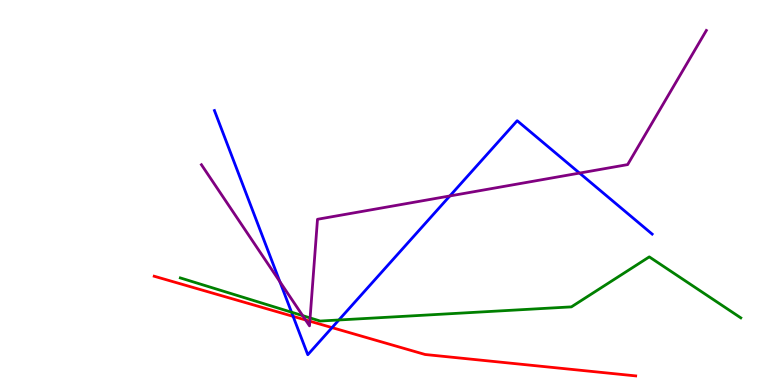[{'lines': ['blue', 'red'], 'intersections': [{'x': 3.78, 'y': 1.78}, {'x': 4.28, 'y': 1.49}]}, {'lines': ['green', 'red'], 'intersections': []}, {'lines': ['purple', 'red'], 'intersections': [{'x': 3.94, 'y': 1.69}, {'x': 4.0, 'y': 1.66}]}, {'lines': ['blue', 'green'], 'intersections': [{'x': 3.76, 'y': 1.89}, {'x': 4.37, 'y': 1.69}]}, {'lines': ['blue', 'purple'], 'intersections': [{'x': 3.61, 'y': 2.69}, {'x': 5.8, 'y': 4.91}, {'x': 7.48, 'y': 5.5}]}, {'lines': ['green', 'purple'], 'intersections': [{'x': 3.91, 'y': 1.8}, {'x': 4.0, 'y': 1.74}]}]